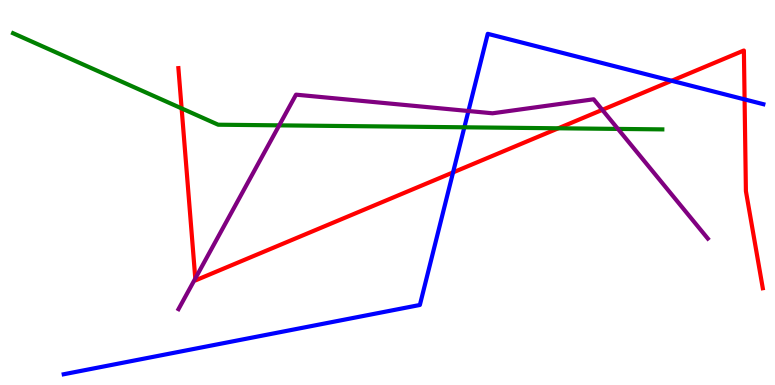[{'lines': ['blue', 'red'], 'intersections': [{'x': 5.85, 'y': 5.52}, {'x': 8.67, 'y': 7.9}, {'x': 9.61, 'y': 7.42}]}, {'lines': ['green', 'red'], 'intersections': [{'x': 2.34, 'y': 7.18}, {'x': 7.2, 'y': 6.67}]}, {'lines': ['purple', 'red'], 'intersections': [{'x': 2.52, 'y': 2.77}, {'x': 7.77, 'y': 7.15}]}, {'lines': ['blue', 'green'], 'intersections': [{'x': 5.99, 'y': 6.69}]}, {'lines': ['blue', 'purple'], 'intersections': [{'x': 6.04, 'y': 7.12}]}, {'lines': ['green', 'purple'], 'intersections': [{'x': 3.6, 'y': 6.74}, {'x': 7.97, 'y': 6.65}]}]